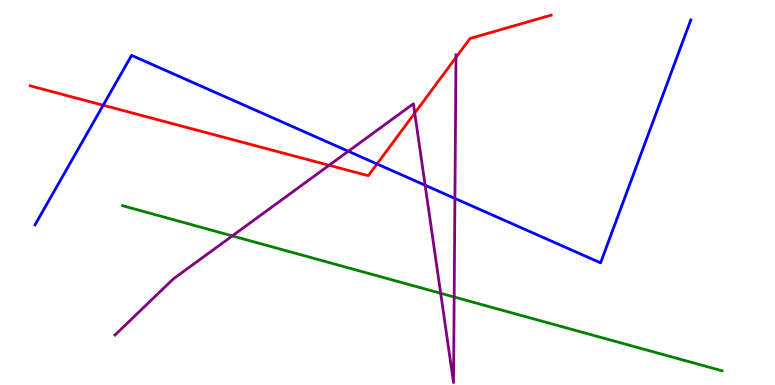[{'lines': ['blue', 'red'], 'intersections': [{'x': 1.33, 'y': 7.27}, {'x': 4.86, 'y': 5.74}]}, {'lines': ['green', 'red'], 'intersections': []}, {'lines': ['purple', 'red'], 'intersections': [{'x': 4.25, 'y': 5.71}, {'x': 5.35, 'y': 7.06}, {'x': 5.88, 'y': 8.51}]}, {'lines': ['blue', 'green'], 'intersections': []}, {'lines': ['blue', 'purple'], 'intersections': [{'x': 4.49, 'y': 6.07}, {'x': 5.49, 'y': 5.19}, {'x': 5.87, 'y': 4.85}]}, {'lines': ['green', 'purple'], 'intersections': [{'x': 3.0, 'y': 3.87}, {'x': 5.69, 'y': 2.38}, {'x': 5.86, 'y': 2.29}]}]